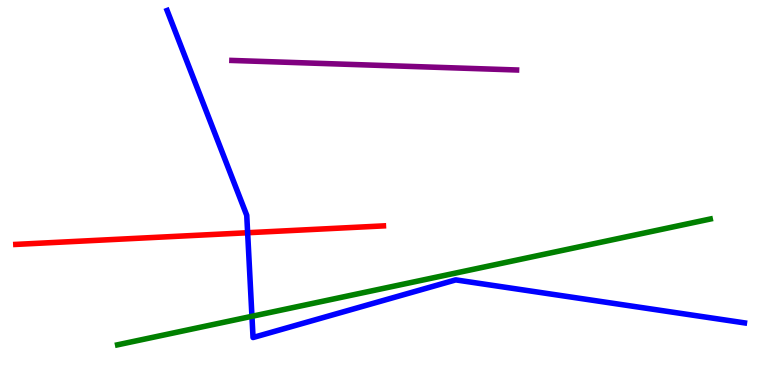[{'lines': ['blue', 'red'], 'intersections': [{'x': 3.2, 'y': 3.95}]}, {'lines': ['green', 'red'], 'intersections': []}, {'lines': ['purple', 'red'], 'intersections': []}, {'lines': ['blue', 'green'], 'intersections': [{'x': 3.25, 'y': 1.78}]}, {'lines': ['blue', 'purple'], 'intersections': []}, {'lines': ['green', 'purple'], 'intersections': []}]